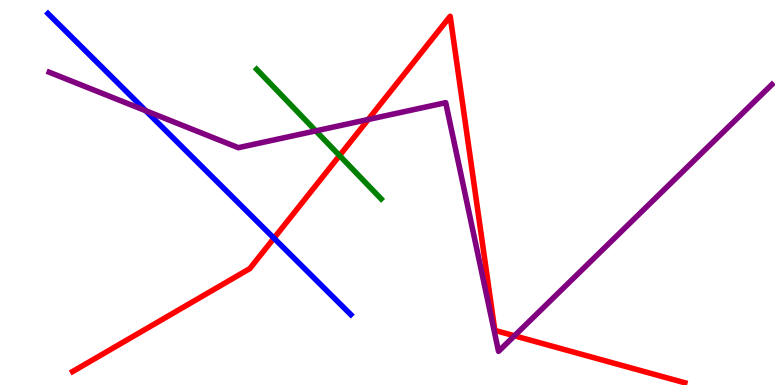[{'lines': ['blue', 'red'], 'intersections': [{'x': 3.53, 'y': 3.81}]}, {'lines': ['green', 'red'], 'intersections': [{'x': 4.38, 'y': 5.96}]}, {'lines': ['purple', 'red'], 'intersections': [{'x': 4.75, 'y': 6.9}, {'x': 6.64, 'y': 1.28}]}, {'lines': ['blue', 'green'], 'intersections': []}, {'lines': ['blue', 'purple'], 'intersections': [{'x': 1.88, 'y': 7.12}]}, {'lines': ['green', 'purple'], 'intersections': [{'x': 4.07, 'y': 6.6}]}]